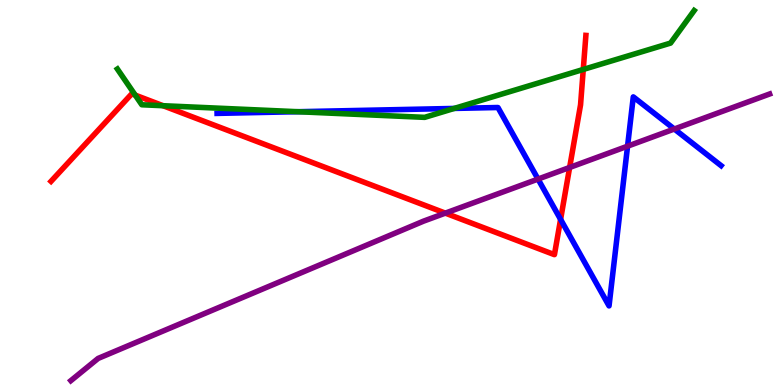[{'lines': ['blue', 'red'], 'intersections': [{'x': 7.23, 'y': 4.3}]}, {'lines': ['green', 'red'], 'intersections': [{'x': 1.74, 'y': 7.53}, {'x': 2.1, 'y': 7.25}, {'x': 7.53, 'y': 8.2}]}, {'lines': ['purple', 'red'], 'intersections': [{'x': 5.75, 'y': 4.46}, {'x': 7.35, 'y': 5.65}]}, {'lines': ['blue', 'green'], 'intersections': [{'x': 3.84, 'y': 7.1}, {'x': 5.86, 'y': 7.18}]}, {'lines': ['blue', 'purple'], 'intersections': [{'x': 6.94, 'y': 5.35}, {'x': 8.1, 'y': 6.2}, {'x': 8.7, 'y': 6.65}]}, {'lines': ['green', 'purple'], 'intersections': []}]